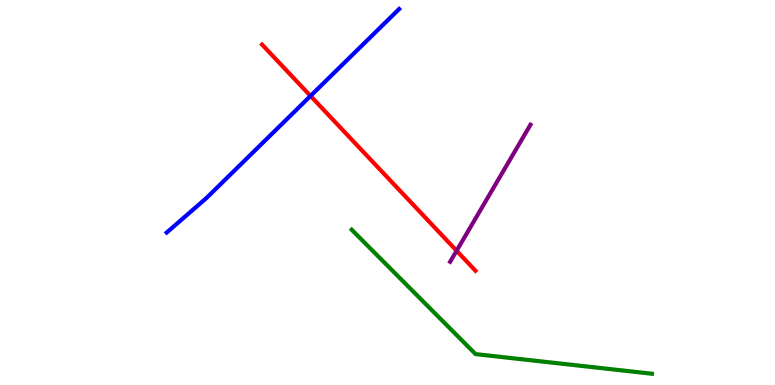[{'lines': ['blue', 'red'], 'intersections': [{'x': 4.01, 'y': 7.51}]}, {'lines': ['green', 'red'], 'intersections': []}, {'lines': ['purple', 'red'], 'intersections': [{'x': 5.89, 'y': 3.49}]}, {'lines': ['blue', 'green'], 'intersections': []}, {'lines': ['blue', 'purple'], 'intersections': []}, {'lines': ['green', 'purple'], 'intersections': []}]